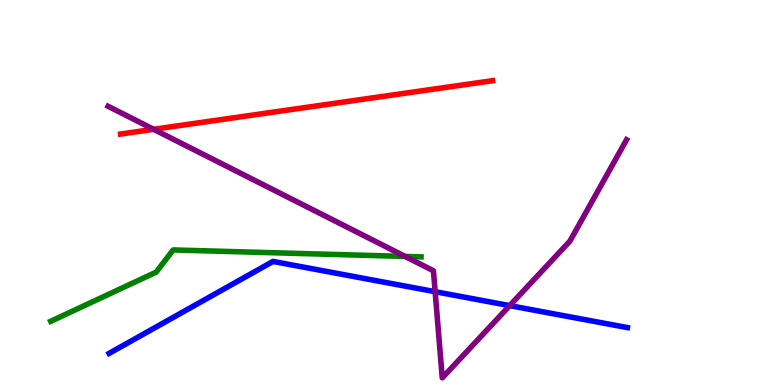[{'lines': ['blue', 'red'], 'intersections': []}, {'lines': ['green', 'red'], 'intersections': []}, {'lines': ['purple', 'red'], 'intersections': [{'x': 1.98, 'y': 6.64}]}, {'lines': ['blue', 'green'], 'intersections': []}, {'lines': ['blue', 'purple'], 'intersections': [{'x': 5.61, 'y': 2.42}, {'x': 6.58, 'y': 2.06}]}, {'lines': ['green', 'purple'], 'intersections': [{'x': 5.23, 'y': 3.34}]}]